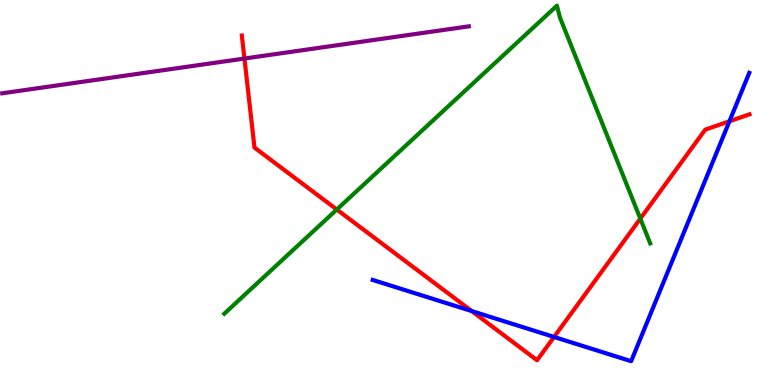[{'lines': ['blue', 'red'], 'intersections': [{'x': 6.09, 'y': 1.92}, {'x': 7.15, 'y': 1.25}, {'x': 9.41, 'y': 6.85}]}, {'lines': ['green', 'red'], 'intersections': [{'x': 4.35, 'y': 4.56}, {'x': 8.26, 'y': 4.32}]}, {'lines': ['purple', 'red'], 'intersections': [{'x': 3.15, 'y': 8.48}]}, {'lines': ['blue', 'green'], 'intersections': []}, {'lines': ['blue', 'purple'], 'intersections': []}, {'lines': ['green', 'purple'], 'intersections': []}]